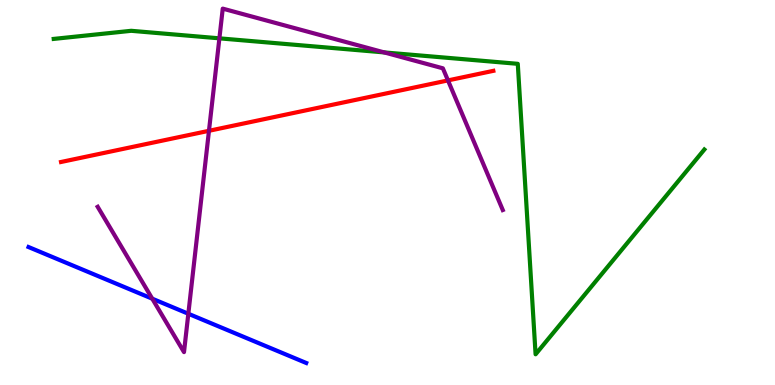[{'lines': ['blue', 'red'], 'intersections': []}, {'lines': ['green', 'red'], 'intersections': []}, {'lines': ['purple', 'red'], 'intersections': [{'x': 2.7, 'y': 6.6}, {'x': 5.78, 'y': 7.91}]}, {'lines': ['blue', 'green'], 'intersections': []}, {'lines': ['blue', 'purple'], 'intersections': [{'x': 1.96, 'y': 2.24}, {'x': 2.43, 'y': 1.85}]}, {'lines': ['green', 'purple'], 'intersections': [{'x': 2.83, 'y': 9.0}, {'x': 4.96, 'y': 8.64}]}]